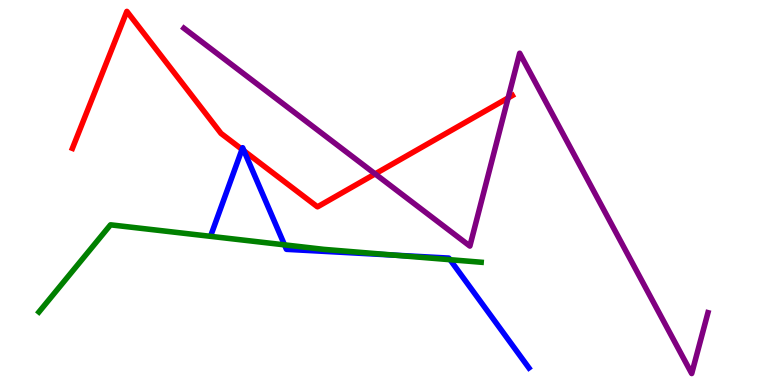[{'lines': ['blue', 'red'], 'intersections': [{'x': 3.12, 'y': 6.12}, {'x': 3.15, 'y': 6.08}]}, {'lines': ['green', 'red'], 'intersections': []}, {'lines': ['purple', 'red'], 'intersections': [{'x': 4.84, 'y': 5.48}, {'x': 6.56, 'y': 7.46}]}, {'lines': ['blue', 'green'], 'intersections': [{'x': 3.67, 'y': 3.64}, {'x': 5.09, 'y': 3.37}, {'x': 5.81, 'y': 3.25}]}, {'lines': ['blue', 'purple'], 'intersections': []}, {'lines': ['green', 'purple'], 'intersections': []}]